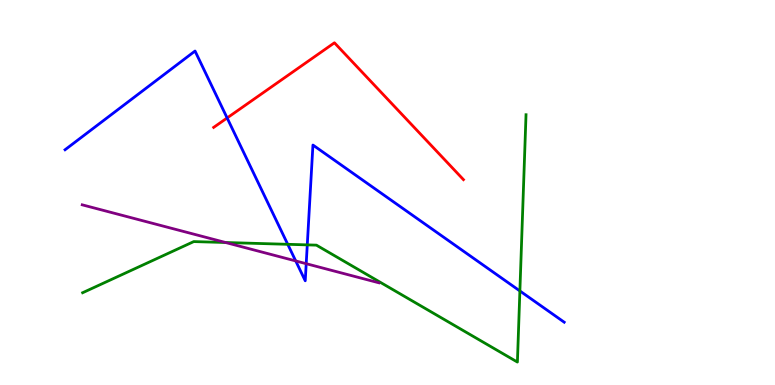[{'lines': ['blue', 'red'], 'intersections': [{'x': 2.93, 'y': 6.94}]}, {'lines': ['green', 'red'], 'intersections': []}, {'lines': ['purple', 'red'], 'intersections': []}, {'lines': ['blue', 'green'], 'intersections': [{'x': 3.71, 'y': 3.65}, {'x': 3.96, 'y': 3.64}, {'x': 6.71, 'y': 2.44}]}, {'lines': ['blue', 'purple'], 'intersections': [{'x': 3.82, 'y': 3.22}, {'x': 3.95, 'y': 3.15}]}, {'lines': ['green', 'purple'], 'intersections': [{'x': 2.91, 'y': 3.7}]}]